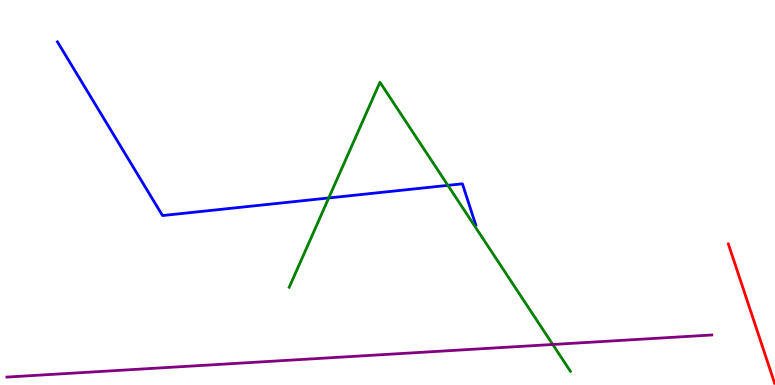[{'lines': ['blue', 'red'], 'intersections': []}, {'lines': ['green', 'red'], 'intersections': []}, {'lines': ['purple', 'red'], 'intersections': []}, {'lines': ['blue', 'green'], 'intersections': [{'x': 4.24, 'y': 4.86}, {'x': 5.78, 'y': 5.19}]}, {'lines': ['blue', 'purple'], 'intersections': []}, {'lines': ['green', 'purple'], 'intersections': [{'x': 7.13, 'y': 1.05}]}]